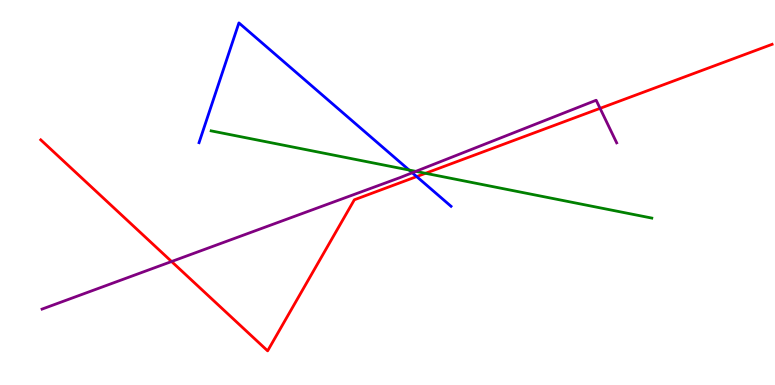[{'lines': ['blue', 'red'], 'intersections': [{'x': 5.38, 'y': 5.41}]}, {'lines': ['green', 'red'], 'intersections': [{'x': 5.49, 'y': 5.5}]}, {'lines': ['purple', 'red'], 'intersections': [{'x': 2.21, 'y': 3.21}, {'x': 7.74, 'y': 7.19}]}, {'lines': ['blue', 'green'], 'intersections': [{'x': 5.28, 'y': 5.58}]}, {'lines': ['blue', 'purple'], 'intersections': [{'x': 5.32, 'y': 5.51}]}, {'lines': ['green', 'purple'], 'intersections': [{'x': 5.37, 'y': 5.55}]}]